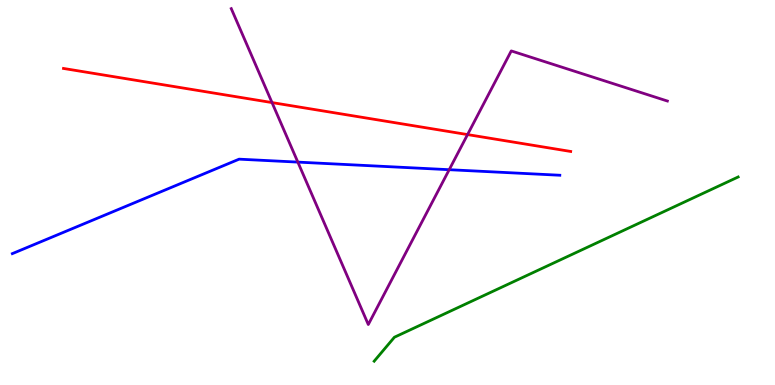[{'lines': ['blue', 'red'], 'intersections': []}, {'lines': ['green', 'red'], 'intersections': []}, {'lines': ['purple', 'red'], 'intersections': [{'x': 3.51, 'y': 7.34}, {'x': 6.03, 'y': 6.5}]}, {'lines': ['blue', 'green'], 'intersections': []}, {'lines': ['blue', 'purple'], 'intersections': [{'x': 3.84, 'y': 5.79}, {'x': 5.8, 'y': 5.59}]}, {'lines': ['green', 'purple'], 'intersections': []}]